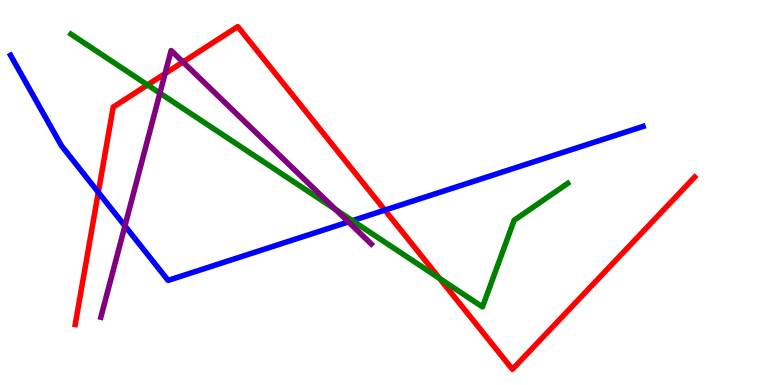[{'lines': ['blue', 'red'], 'intersections': [{'x': 1.27, 'y': 5.01}, {'x': 4.97, 'y': 4.54}]}, {'lines': ['green', 'red'], 'intersections': [{'x': 1.9, 'y': 7.79}, {'x': 5.67, 'y': 2.77}]}, {'lines': ['purple', 'red'], 'intersections': [{'x': 2.13, 'y': 8.09}, {'x': 2.36, 'y': 8.39}]}, {'lines': ['blue', 'green'], 'intersections': [{'x': 4.55, 'y': 4.27}]}, {'lines': ['blue', 'purple'], 'intersections': [{'x': 1.61, 'y': 4.13}, {'x': 4.5, 'y': 4.24}]}, {'lines': ['green', 'purple'], 'intersections': [{'x': 2.06, 'y': 7.58}, {'x': 4.33, 'y': 4.56}]}]